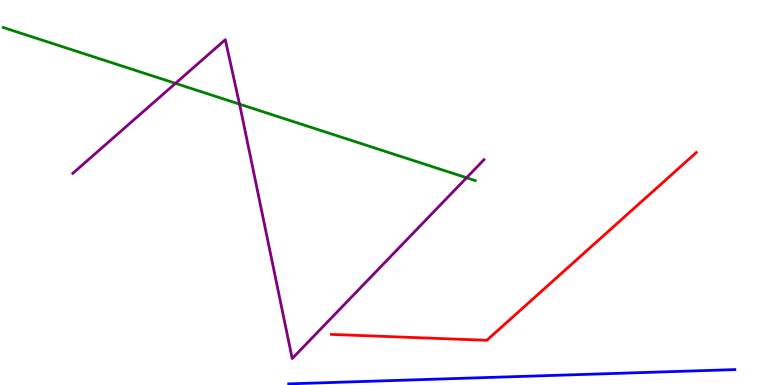[{'lines': ['blue', 'red'], 'intersections': []}, {'lines': ['green', 'red'], 'intersections': []}, {'lines': ['purple', 'red'], 'intersections': []}, {'lines': ['blue', 'green'], 'intersections': []}, {'lines': ['blue', 'purple'], 'intersections': []}, {'lines': ['green', 'purple'], 'intersections': [{'x': 2.26, 'y': 7.83}, {'x': 3.09, 'y': 7.3}, {'x': 6.02, 'y': 5.38}]}]